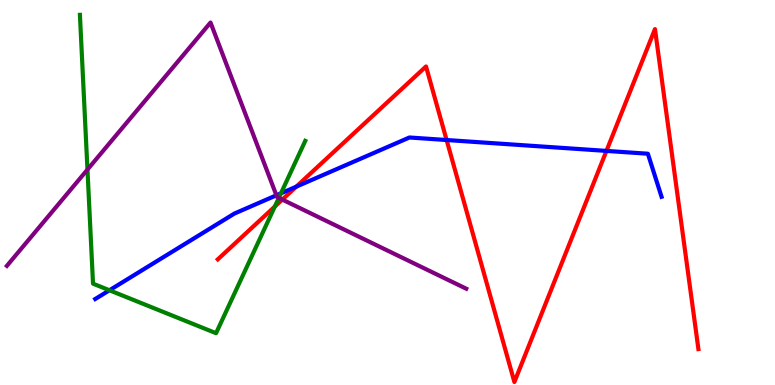[{'lines': ['blue', 'red'], 'intersections': [{'x': 3.82, 'y': 5.15}, {'x': 5.76, 'y': 6.36}, {'x': 7.83, 'y': 6.08}]}, {'lines': ['green', 'red'], 'intersections': [{'x': 3.55, 'y': 4.64}]}, {'lines': ['purple', 'red'], 'intersections': [{'x': 3.64, 'y': 4.82}]}, {'lines': ['blue', 'green'], 'intersections': [{'x': 1.41, 'y': 2.46}, {'x': 3.63, 'y': 4.98}]}, {'lines': ['blue', 'purple'], 'intersections': [{'x': 3.57, 'y': 4.93}]}, {'lines': ['green', 'purple'], 'intersections': [{'x': 1.13, 'y': 5.6}, {'x': 3.6, 'y': 4.86}]}]